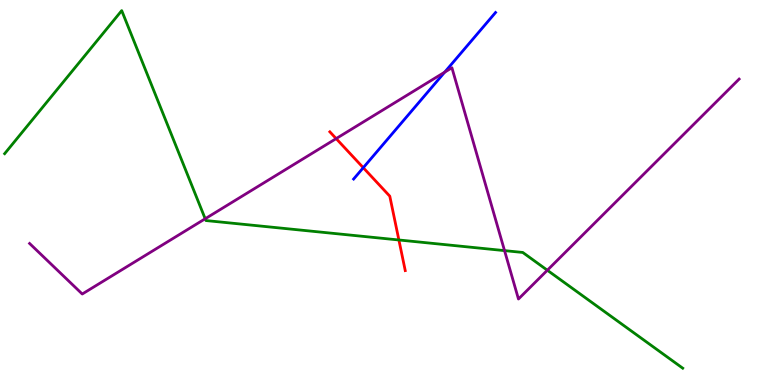[{'lines': ['blue', 'red'], 'intersections': [{'x': 4.69, 'y': 5.64}]}, {'lines': ['green', 'red'], 'intersections': [{'x': 5.15, 'y': 3.77}]}, {'lines': ['purple', 'red'], 'intersections': [{'x': 4.34, 'y': 6.4}]}, {'lines': ['blue', 'green'], 'intersections': []}, {'lines': ['blue', 'purple'], 'intersections': [{'x': 5.74, 'y': 8.13}]}, {'lines': ['green', 'purple'], 'intersections': [{'x': 2.65, 'y': 4.32}, {'x': 6.51, 'y': 3.49}, {'x': 7.06, 'y': 2.98}]}]